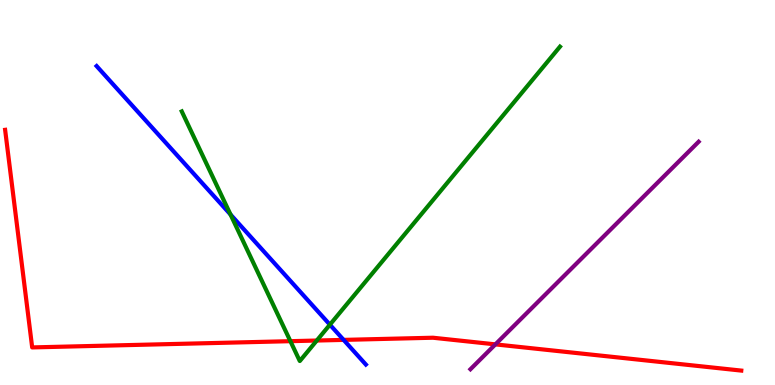[{'lines': ['blue', 'red'], 'intersections': [{'x': 4.43, 'y': 1.17}]}, {'lines': ['green', 'red'], 'intersections': [{'x': 3.75, 'y': 1.14}, {'x': 4.09, 'y': 1.15}]}, {'lines': ['purple', 'red'], 'intersections': [{'x': 6.39, 'y': 1.06}]}, {'lines': ['blue', 'green'], 'intersections': [{'x': 2.97, 'y': 4.43}, {'x': 4.26, 'y': 1.57}]}, {'lines': ['blue', 'purple'], 'intersections': []}, {'lines': ['green', 'purple'], 'intersections': []}]